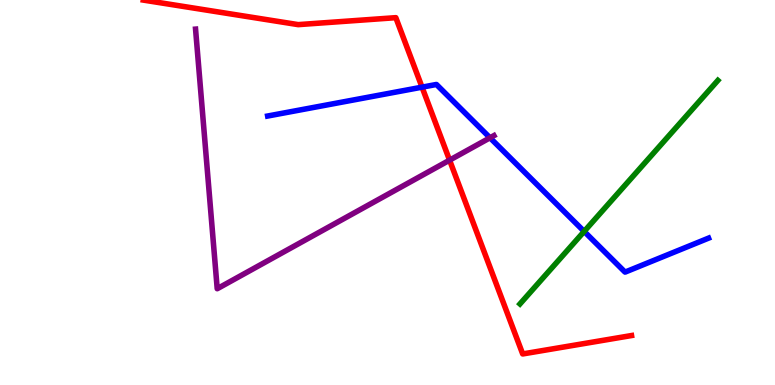[{'lines': ['blue', 'red'], 'intersections': [{'x': 5.45, 'y': 7.74}]}, {'lines': ['green', 'red'], 'intersections': []}, {'lines': ['purple', 'red'], 'intersections': [{'x': 5.8, 'y': 5.84}]}, {'lines': ['blue', 'green'], 'intersections': [{'x': 7.54, 'y': 3.99}]}, {'lines': ['blue', 'purple'], 'intersections': [{'x': 6.32, 'y': 6.42}]}, {'lines': ['green', 'purple'], 'intersections': []}]